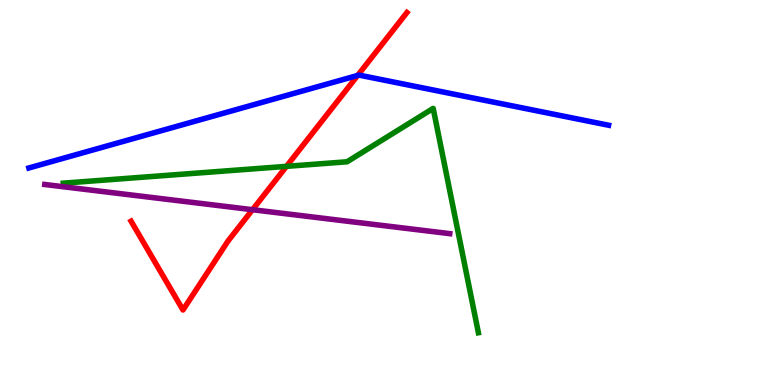[{'lines': ['blue', 'red'], 'intersections': [{'x': 4.61, 'y': 8.04}]}, {'lines': ['green', 'red'], 'intersections': [{'x': 3.7, 'y': 5.68}]}, {'lines': ['purple', 'red'], 'intersections': [{'x': 3.26, 'y': 4.55}]}, {'lines': ['blue', 'green'], 'intersections': []}, {'lines': ['blue', 'purple'], 'intersections': []}, {'lines': ['green', 'purple'], 'intersections': []}]